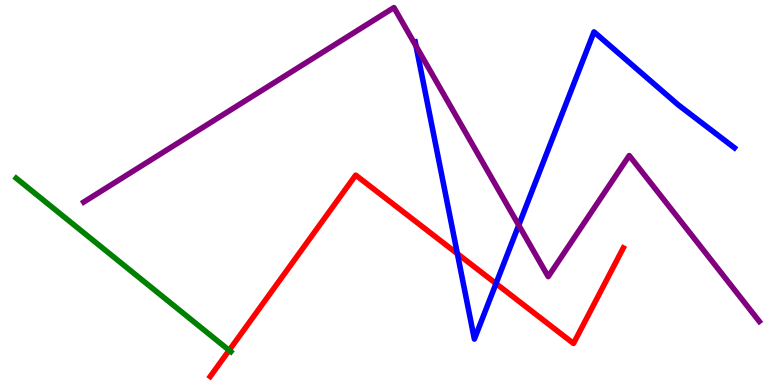[{'lines': ['blue', 'red'], 'intersections': [{'x': 5.9, 'y': 3.41}, {'x': 6.4, 'y': 2.64}]}, {'lines': ['green', 'red'], 'intersections': [{'x': 2.96, 'y': 0.901}]}, {'lines': ['purple', 'red'], 'intersections': []}, {'lines': ['blue', 'green'], 'intersections': []}, {'lines': ['blue', 'purple'], 'intersections': [{'x': 5.37, 'y': 8.8}, {'x': 6.69, 'y': 4.15}]}, {'lines': ['green', 'purple'], 'intersections': []}]